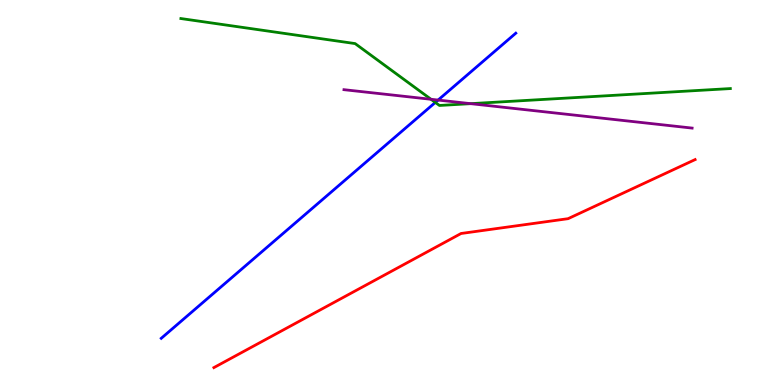[{'lines': ['blue', 'red'], 'intersections': []}, {'lines': ['green', 'red'], 'intersections': []}, {'lines': ['purple', 'red'], 'intersections': []}, {'lines': ['blue', 'green'], 'intersections': [{'x': 5.62, 'y': 7.34}]}, {'lines': ['blue', 'purple'], 'intersections': [{'x': 5.65, 'y': 7.4}]}, {'lines': ['green', 'purple'], 'intersections': [{'x': 5.56, 'y': 7.42}, {'x': 6.07, 'y': 7.31}]}]